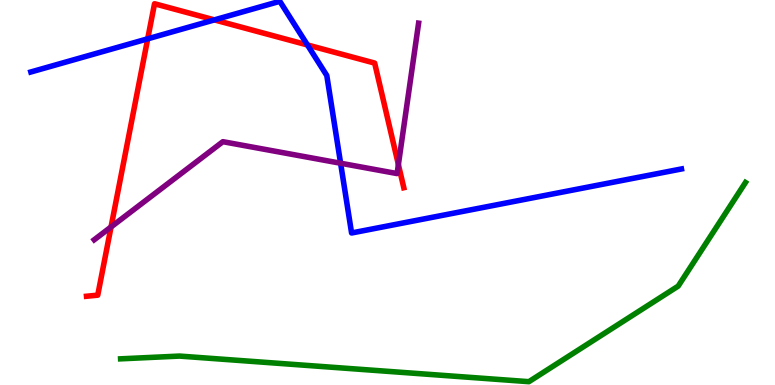[{'lines': ['blue', 'red'], 'intersections': [{'x': 1.91, 'y': 8.99}, {'x': 2.77, 'y': 9.48}, {'x': 3.97, 'y': 8.83}]}, {'lines': ['green', 'red'], 'intersections': []}, {'lines': ['purple', 'red'], 'intersections': [{'x': 1.43, 'y': 4.11}, {'x': 5.14, 'y': 5.73}]}, {'lines': ['blue', 'green'], 'intersections': []}, {'lines': ['blue', 'purple'], 'intersections': [{'x': 4.39, 'y': 5.76}]}, {'lines': ['green', 'purple'], 'intersections': []}]